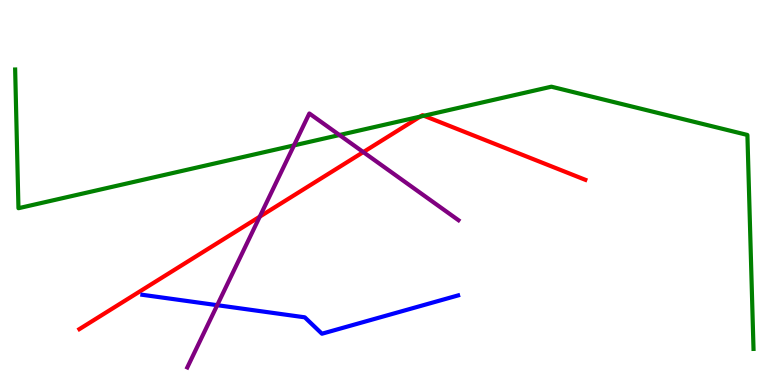[{'lines': ['blue', 'red'], 'intersections': []}, {'lines': ['green', 'red'], 'intersections': [{'x': 5.42, 'y': 6.97}, {'x': 5.47, 'y': 6.99}]}, {'lines': ['purple', 'red'], 'intersections': [{'x': 3.35, 'y': 4.37}, {'x': 4.69, 'y': 6.05}]}, {'lines': ['blue', 'green'], 'intersections': []}, {'lines': ['blue', 'purple'], 'intersections': [{'x': 2.8, 'y': 2.07}]}, {'lines': ['green', 'purple'], 'intersections': [{'x': 3.79, 'y': 6.22}, {'x': 4.38, 'y': 6.49}]}]